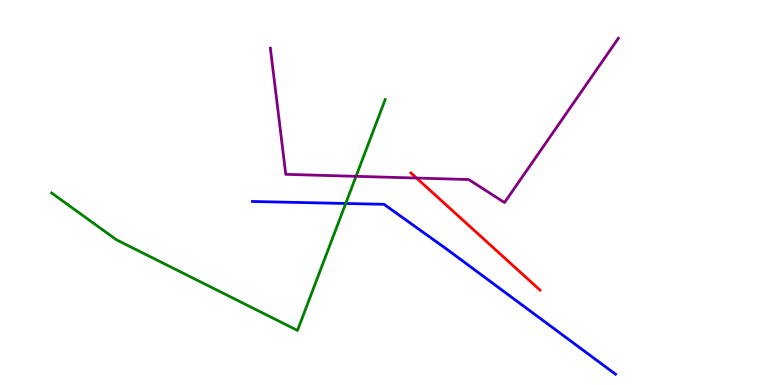[{'lines': ['blue', 'red'], 'intersections': []}, {'lines': ['green', 'red'], 'intersections': []}, {'lines': ['purple', 'red'], 'intersections': [{'x': 5.37, 'y': 5.38}]}, {'lines': ['blue', 'green'], 'intersections': [{'x': 4.46, 'y': 4.71}]}, {'lines': ['blue', 'purple'], 'intersections': []}, {'lines': ['green', 'purple'], 'intersections': [{'x': 4.59, 'y': 5.42}]}]